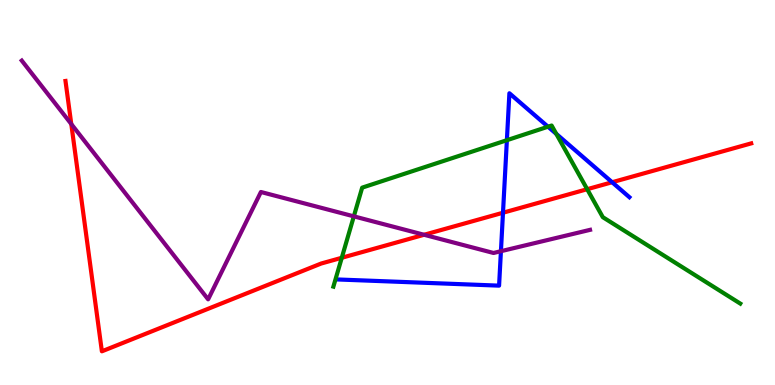[{'lines': ['blue', 'red'], 'intersections': [{'x': 6.49, 'y': 4.47}, {'x': 7.9, 'y': 5.27}]}, {'lines': ['green', 'red'], 'intersections': [{'x': 4.41, 'y': 3.3}, {'x': 7.58, 'y': 5.09}]}, {'lines': ['purple', 'red'], 'intersections': [{'x': 0.92, 'y': 6.78}, {'x': 5.47, 'y': 3.9}]}, {'lines': ['blue', 'green'], 'intersections': [{'x': 6.54, 'y': 6.36}, {'x': 7.07, 'y': 6.71}, {'x': 7.18, 'y': 6.52}]}, {'lines': ['blue', 'purple'], 'intersections': [{'x': 6.46, 'y': 3.48}]}, {'lines': ['green', 'purple'], 'intersections': [{'x': 4.57, 'y': 4.38}]}]